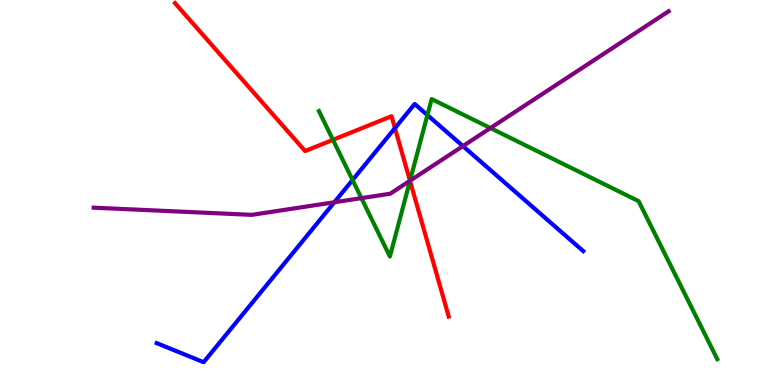[{'lines': ['blue', 'red'], 'intersections': [{'x': 5.1, 'y': 6.67}]}, {'lines': ['green', 'red'], 'intersections': [{'x': 4.3, 'y': 6.37}, {'x': 5.29, 'y': 5.3}]}, {'lines': ['purple', 'red'], 'intersections': [{'x': 5.29, 'y': 5.3}]}, {'lines': ['blue', 'green'], 'intersections': [{'x': 4.55, 'y': 5.32}, {'x': 5.51, 'y': 7.01}]}, {'lines': ['blue', 'purple'], 'intersections': [{'x': 4.31, 'y': 4.75}, {'x': 5.97, 'y': 6.21}]}, {'lines': ['green', 'purple'], 'intersections': [{'x': 4.66, 'y': 4.85}, {'x': 5.29, 'y': 5.31}, {'x': 6.33, 'y': 6.67}]}]